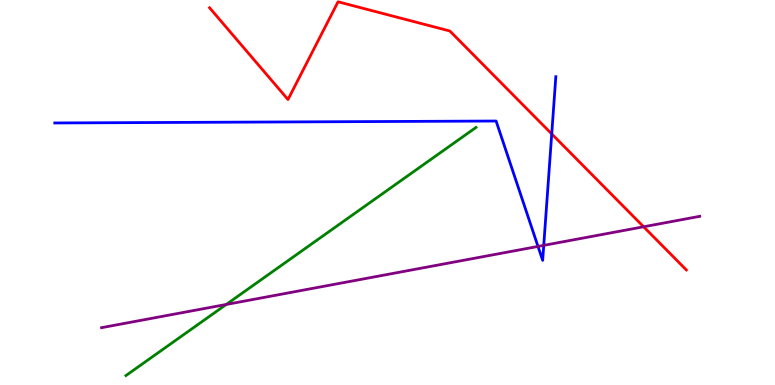[{'lines': ['blue', 'red'], 'intersections': [{'x': 7.12, 'y': 6.52}]}, {'lines': ['green', 'red'], 'intersections': []}, {'lines': ['purple', 'red'], 'intersections': [{'x': 8.3, 'y': 4.11}]}, {'lines': ['blue', 'green'], 'intersections': []}, {'lines': ['blue', 'purple'], 'intersections': [{'x': 6.94, 'y': 3.6}, {'x': 7.02, 'y': 3.63}]}, {'lines': ['green', 'purple'], 'intersections': [{'x': 2.92, 'y': 2.09}]}]